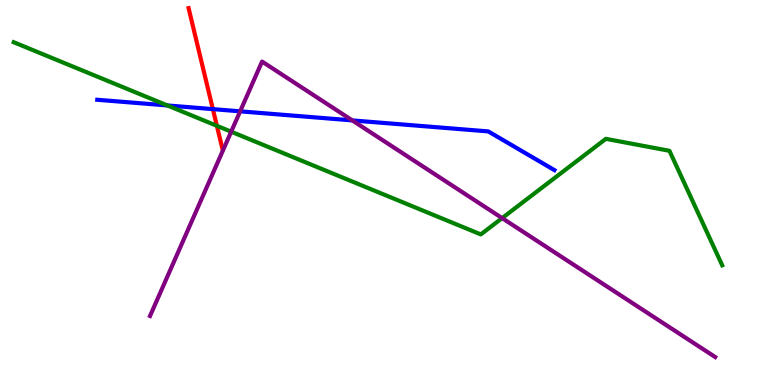[{'lines': ['blue', 'red'], 'intersections': [{'x': 2.75, 'y': 7.17}]}, {'lines': ['green', 'red'], 'intersections': [{'x': 2.8, 'y': 6.73}]}, {'lines': ['purple', 'red'], 'intersections': []}, {'lines': ['blue', 'green'], 'intersections': [{'x': 2.16, 'y': 7.26}]}, {'lines': ['blue', 'purple'], 'intersections': [{'x': 3.1, 'y': 7.11}, {'x': 4.55, 'y': 6.87}]}, {'lines': ['green', 'purple'], 'intersections': [{'x': 2.98, 'y': 6.58}, {'x': 6.48, 'y': 4.33}]}]